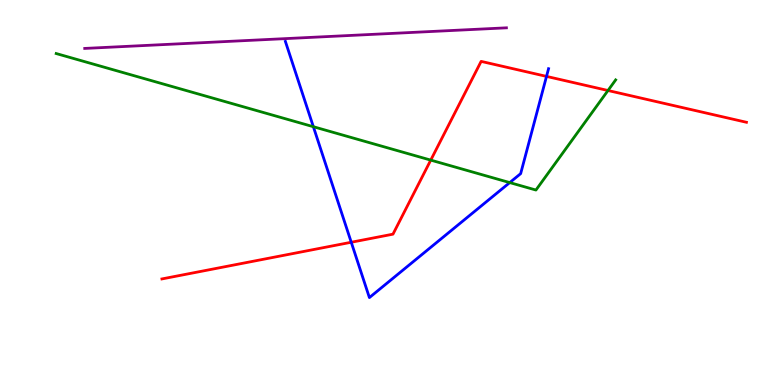[{'lines': ['blue', 'red'], 'intersections': [{'x': 4.53, 'y': 3.71}, {'x': 7.05, 'y': 8.02}]}, {'lines': ['green', 'red'], 'intersections': [{'x': 5.56, 'y': 5.84}, {'x': 7.85, 'y': 7.65}]}, {'lines': ['purple', 'red'], 'intersections': []}, {'lines': ['blue', 'green'], 'intersections': [{'x': 4.04, 'y': 6.71}, {'x': 6.58, 'y': 5.26}]}, {'lines': ['blue', 'purple'], 'intersections': []}, {'lines': ['green', 'purple'], 'intersections': []}]